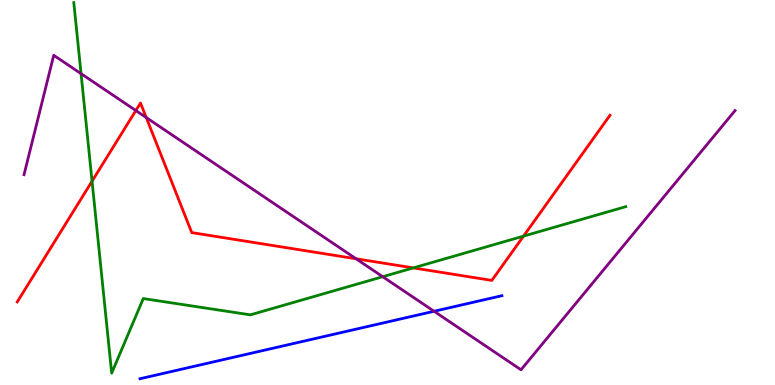[{'lines': ['blue', 'red'], 'intersections': []}, {'lines': ['green', 'red'], 'intersections': [{'x': 1.19, 'y': 5.29}, {'x': 5.33, 'y': 3.04}, {'x': 6.76, 'y': 3.87}]}, {'lines': ['purple', 'red'], 'intersections': [{'x': 1.75, 'y': 7.13}, {'x': 1.89, 'y': 6.95}, {'x': 4.59, 'y': 3.28}]}, {'lines': ['blue', 'green'], 'intersections': []}, {'lines': ['blue', 'purple'], 'intersections': [{'x': 5.6, 'y': 1.92}]}, {'lines': ['green', 'purple'], 'intersections': [{'x': 1.05, 'y': 8.09}, {'x': 4.94, 'y': 2.81}]}]